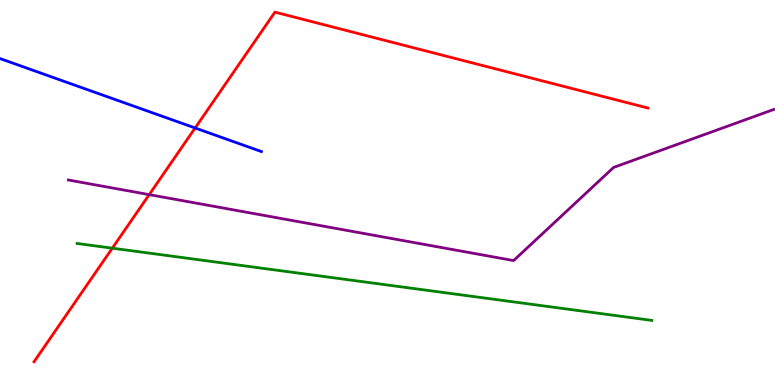[{'lines': ['blue', 'red'], 'intersections': [{'x': 2.52, 'y': 6.68}]}, {'lines': ['green', 'red'], 'intersections': [{'x': 1.45, 'y': 3.55}]}, {'lines': ['purple', 'red'], 'intersections': [{'x': 1.93, 'y': 4.94}]}, {'lines': ['blue', 'green'], 'intersections': []}, {'lines': ['blue', 'purple'], 'intersections': []}, {'lines': ['green', 'purple'], 'intersections': []}]